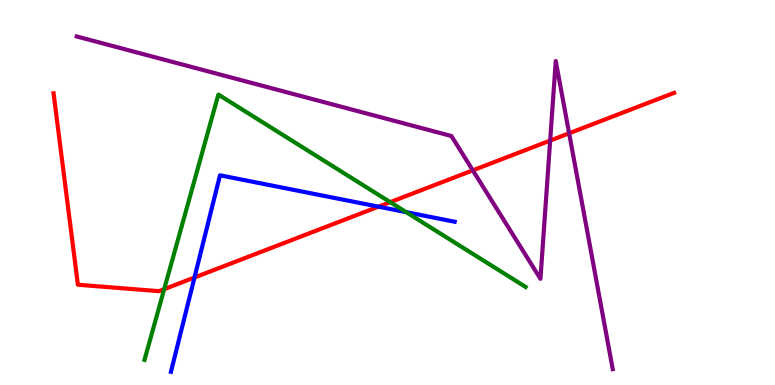[{'lines': ['blue', 'red'], 'intersections': [{'x': 2.51, 'y': 2.79}, {'x': 4.88, 'y': 4.63}]}, {'lines': ['green', 'red'], 'intersections': [{'x': 2.12, 'y': 2.49}, {'x': 5.03, 'y': 4.75}]}, {'lines': ['purple', 'red'], 'intersections': [{'x': 6.1, 'y': 5.58}, {'x': 7.1, 'y': 6.35}, {'x': 7.34, 'y': 6.54}]}, {'lines': ['blue', 'green'], 'intersections': [{'x': 5.24, 'y': 4.49}]}, {'lines': ['blue', 'purple'], 'intersections': []}, {'lines': ['green', 'purple'], 'intersections': []}]